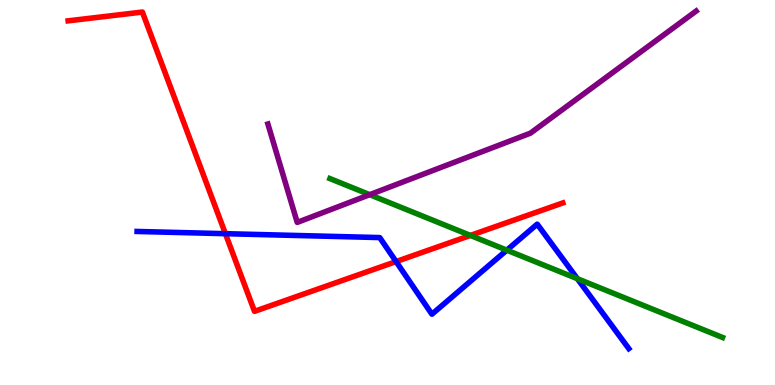[{'lines': ['blue', 'red'], 'intersections': [{'x': 2.91, 'y': 3.93}, {'x': 5.11, 'y': 3.21}]}, {'lines': ['green', 'red'], 'intersections': [{'x': 6.07, 'y': 3.88}]}, {'lines': ['purple', 'red'], 'intersections': []}, {'lines': ['blue', 'green'], 'intersections': [{'x': 6.54, 'y': 3.5}, {'x': 7.45, 'y': 2.76}]}, {'lines': ['blue', 'purple'], 'intersections': []}, {'lines': ['green', 'purple'], 'intersections': [{'x': 4.77, 'y': 4.94}]}]